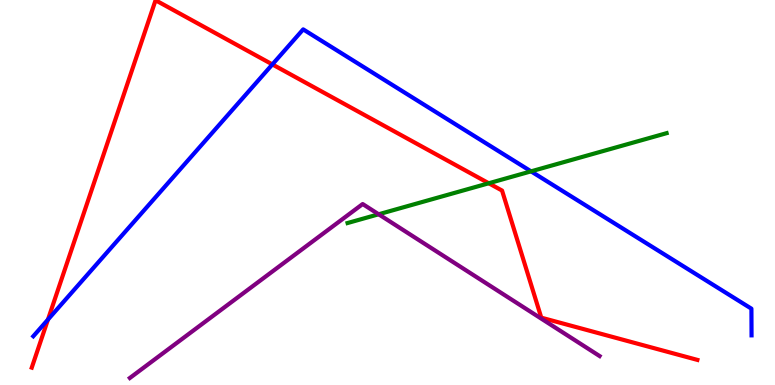[{'lines': ['blue', 'red'], 'intersections': [{'x': 0.619, 'y': 1.7}, {'x': 3.51, 'y': 8.33}]}, {'lines': ['green', 'red'], 'intersections': [{'x': 6.31, 'y': 5.24}]}, {'lines': ['purple', 'red'], 'intersections': []}, {'lines': ['blue', 'green'], 'intersections': [{'x': 6.85, 'y': 5.55}]}, {'lines': ['blue', 'purple'], 'intersections': []}, {'lines': ['green', 'purple'], 'intersections': [{'x': 4.89, 'y': 4.43}]}]